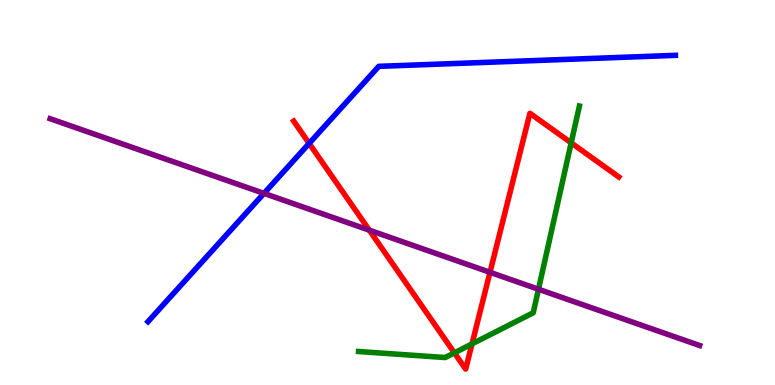[{'lines': ['blue', 'red'], 'intersections': [{'x': 3.99, 'y': 6.28}]}, {'lines': ['green', 'red'], 'intersections': [{'x': 5.86, 'y': 0.835}, {'x': 6.09, 'y': 1.07}, {'x': 7.37, 'y': 6.29}]}, {'lines': ['purple', 'red'], 'intersections': [{'x': 4.77, 'y': 4.02}, {'x': 6.32, 'y': 2.93}]}, {'lines': ['blue', 'green'], 'intersections': []}, {'lines': ['blue', 'purple'], 'intersections': [{'x': 3.41, 'y': 4.98}]}, {'lines': ['green', 'purple'], 'intersections': [{'x': 6.95, 'y': 2.49}]}]